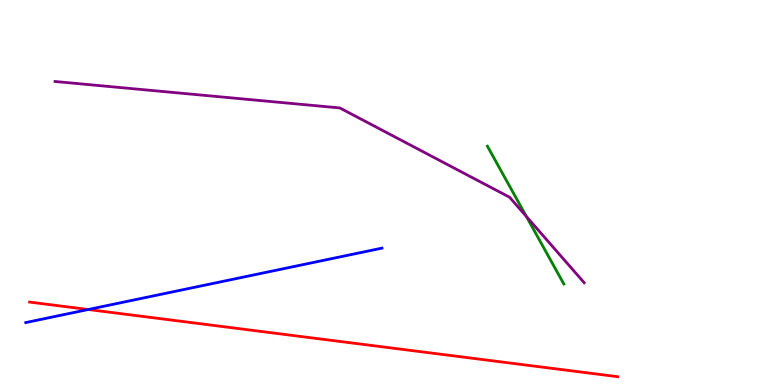[{'lines': ['blue', 'red'], 'intersections': [{'x': 1.14, 'y': 1.96}]}, {'lines': ['green', 'red'], 'intersections': []}, {'lines': ['purple', 'red'], 'intersections': []}, {'lines': ['blue', 'green'], 'intersections': []}, {'lines': ['blue', 'purple'], 'intersections': []}, {'lines': ['green', 'purple'], 'intersections': [{'x': 6.79, 'y': 4.38}]}]